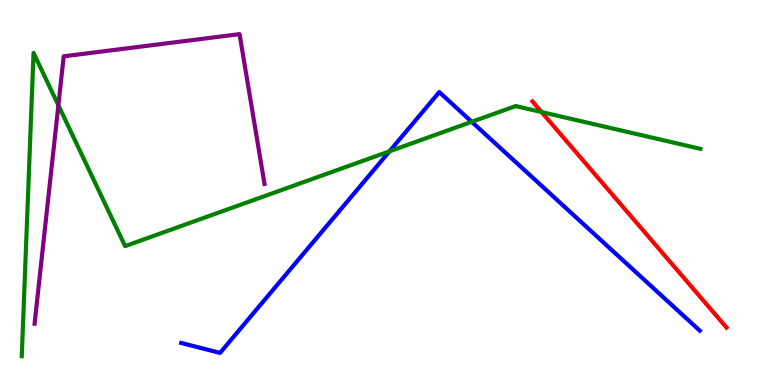[{'lines': ['blue', 'red'], 'intersections': []}, {'lines': ['green', 'red'], 'intersections': [{'x': 6.99, 'y': 7.09}]}, {'lines': ['purple', 'red'], 'intersections': []}, {'lines': ['blue', 'green'], 'intersections': [{'x': 5.03, 'y': 6.07}, {'x': 6.09, 'y': 6.84}]}, {'lines': ['blue', 'purple'], 'intersections': []}, {'lines': ['green', 'purple'], 'intersections': [{'x': 0.753, 'y': 7.27}]}]